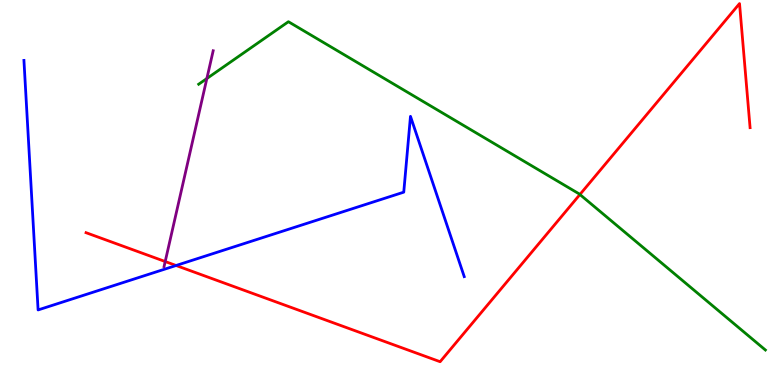[{'lines': ['blue', 'red'], 'intersections': [{'x': 2.27, 'y': 3.1}]}, {'lines': ['green', 'red'], 'intersections': [{'x': 7.48, 'y': 4.95}]}, {'lines': ['purple', 'red'], 'intersections': [{'x': 2.13, 'y': 3.21}]}, {'lines': ['blue', 'green'], 'intersections': []}, {'lines': ['blue', 'purple'], 'intersections': []}, {'lines': ['green', 'purple'], 'intersections': [{'x': 2.67, 'y': 7.96}]}]